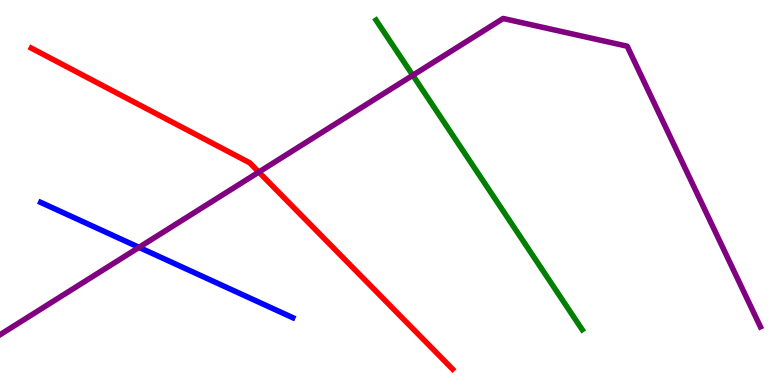[{'lines': ['blue', 'red'], 'intersections': []}, {'lines': ['green', 'red'], 'intersections': []}, {'lines': ['purple', 'red'], 'intersections': [{'x': 3.34, 'y': 5.53}]}, {'lines': ['blue', 'green'], 'intersections': []}, {'lines': ['blue', 'purple'], 'intersections': [{'x': 1.79, 'y': 3.58}]}, {'lines': ['green', 'purple'], 'intersections': [{'x': 5.33, 'y': 8.04}]}]